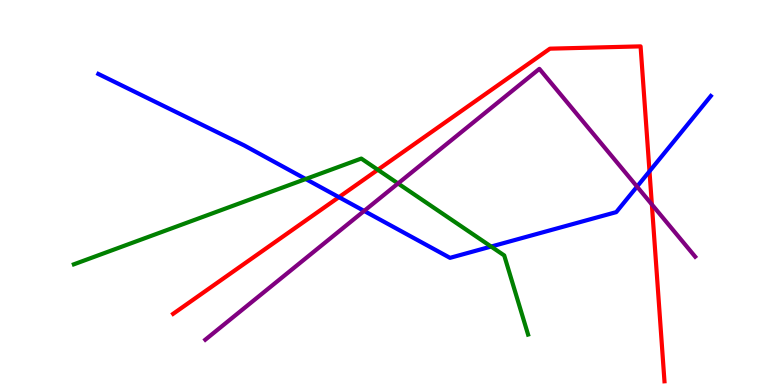[{'lines': ['blue', 'red'], 'intersections': [{'x': 4.37, 'y': 4.88}, {'x': 8.38, 'y': 5.55}]}, {'lines': ['green', 'red'], 'intersections': [{'x': 4.88, 'y': 5.59}]}, {'lines': ['purple', 'red'], 'intersections': [{'x': 8.41, 'y': 4.69}]}, {'lines': ['blue', 'green'], 'intersections': [{'x': 3.94, 'y': 5.35}, {'x': 6.34, 'y': 3.6}]}, {'lines': ['blue', 'purple'], 'intersections': [{'x': 4.7, 'y': 4.52}, {'x': 8.22, 'y': 5.15}]}, {'lines': ['green', 'purple'], 'intersections': [{'x': 5.14, 'y': 5.23}]}]